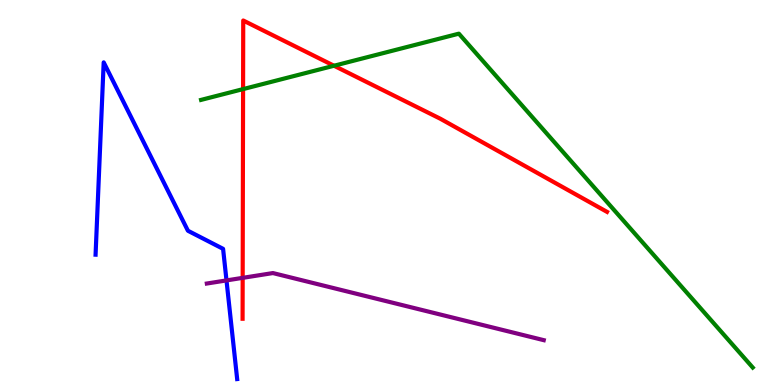[{'lines': ['blue', 'red'], 'intersections': []}, {'lines': ['green', 'red'], 'intersections': [{'x': 3.14, 'y': 7.69}, {'x': 4.31, 'y': 8.29}]}, {'lines': ['purple', 'red'], 'intersections': [{'x': 3.13, 'y': 2.78}]}, {'lines': ['blue', 'green'], 'intersections': []}, {'lines': ['blue', 'purple'], 'intersections': [{'x': 2.92, 'y': 2.72}]}, {'lines': ['green', 'purple'], 'intersections': []}]